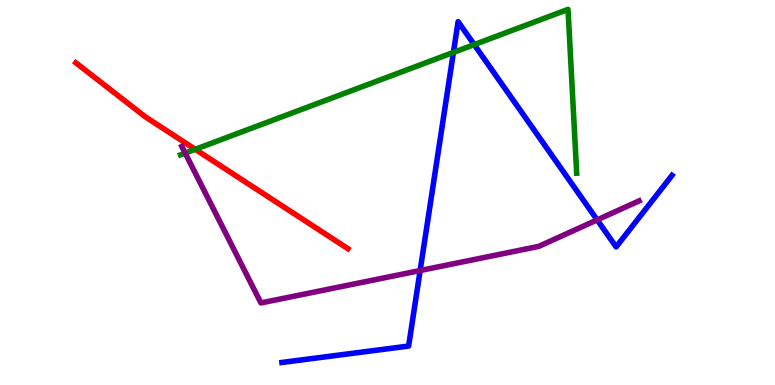[{'lines': ['blue', 'red'], 'intersections': []}, {'lines': ['green', 'red'], 'intersections': [{'x': 2.52, 'y': 6.12}]}, {'lines': ['purple', 'red'], 'intersections': []}, {'lines': ['blue', 'green'], 'intersections': [{'x': 5.85, 'y': 8.64}, {'x': 6.12, 'y': 8.84}]}, {'lines': ['blue', 'purple'], 'intersections': [{'x': 5.42, 'y': 2.97}, {'x': 7.71, 'y': 4.29}]}, {'lines': ['green', 'purple'], 'intersections': [{'x': 2.39, 'y': 6.02}]}]